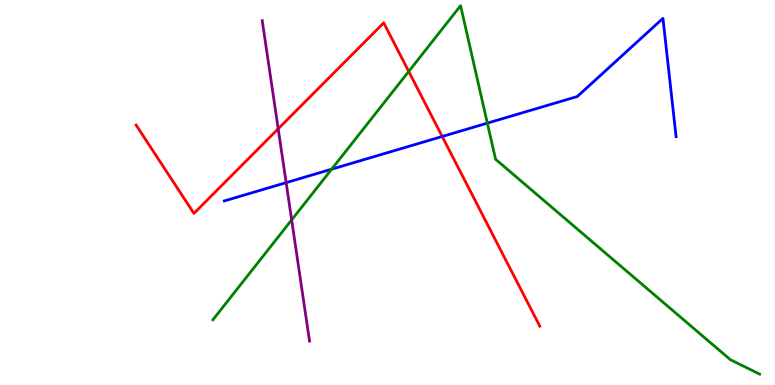[{'lines': ['blue', 'red'], 'intersections': [{'x': 5.71, 'y': 6.45}]}, {'lines': ['green', 'red'], 'intersections': [{'x': 5.27, 'y': 8.14}]}, {'lines': ['purple', 'red'], 'intersections': [{'x': 3.59, 'y': 6.65}]}, {'lines': ['blue', 'green'], 'intersections': [{'x': 4.28, 'y': 5.61}, {'x': 6.29, 'y': 6.8}]}, {'lines': ['blue', 'purple'], 'intersections': [{'x': 3.69, 'y': 5.26}]}, {'lines': ['green', 'purple'], 'intersections': [{'x': 3.76, 'y': 4.29}]}]